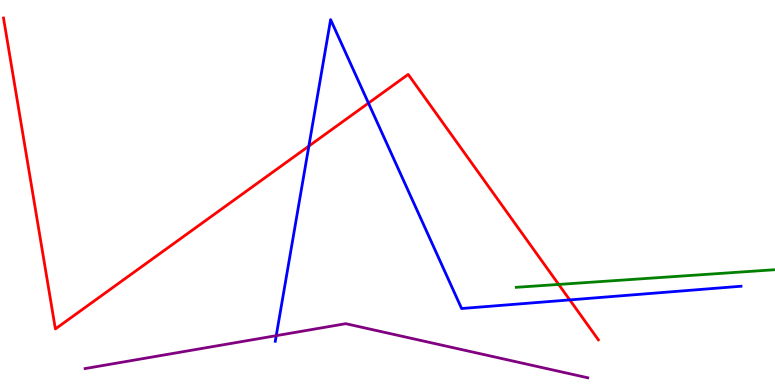[{'lines': ['blue', 'red'], 'intersections': [{'x': 3.99, 'y': 6.21}, {'x': 4.75, 'y': 7.32}, {'x': 7.35, 'y': 2.21}]}, {'lines': ['green', 'red'], 'intersections': [{'x': 7.21, 'y': 2.61}]}, {'lines': ['purple', 'red'], 'intersections': []}, {'lines': ['blue', 'green'], 'intersections': []}, {'lines': ['blue', 'purple'], 'intersections': [{'x': 3.56, 'y': 1.28}]}, {'lines': ['green', 'purple'], 'intersections': []}]